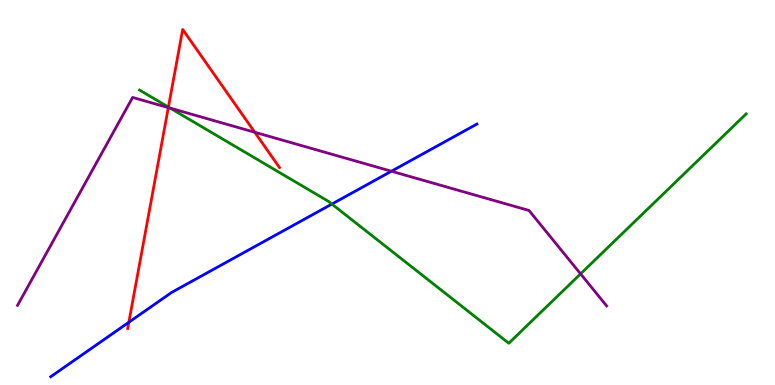[{'lines': ['blue', 'red'], 'intersections': [{'x': 1.66, 'y': 1.63}]}, {'lines': ['green', 'red'], 'intersections': [{'x': 2.17, 'y': 7.22}]}, {'lines': ['purple', 'red'], 'intersections': [{'x': 2.17, 'y': 7.21}, {'x': 3.29, 'y': 6.56}]}, {'lines': ['blue', 'green'], 'intersections': [{'x': 4.28, 'y': 4.7}]}, {'lines': ['blue', 'purple'], 'intersections': [{'x': 5.05, 'y': 5.55}]}, {'lines': ['green', 'purple'], 'intersections': [{'x': 2.2, 'y': 7.19}, {'x': 7.49, 'y': 2.89}]}]